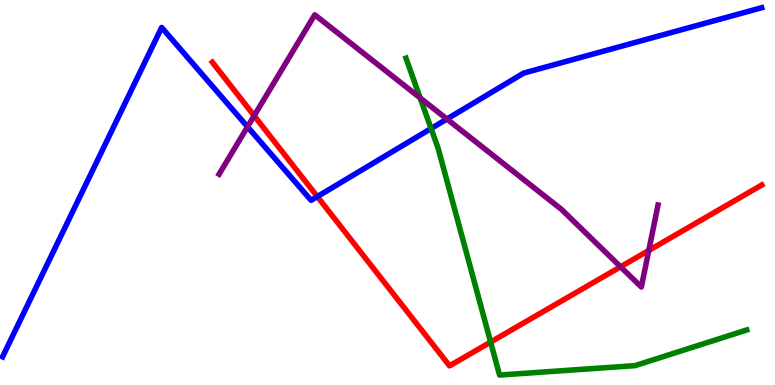[{'lines': ['blue', 'red'], 'intersections': [{'x': 4.09, 'y': 4.89}]}, {'lines': ['green', 'red'], 'intersections': [{'x': 6.33, 'y': 1.12}]}, {'lines': ['purple', 'red'], 'intersections': [{'x': 3.28, 'y': 6.99}, {'x': 8.01, 'y': 3.07}, {'x': 8.37, 'y': 3.5}]}, {'lines': ['blue', 'green'], 'intersections': [{'x': 5.56, 'y': 6.66}]}, {'lines': ['blue', 'purple'], 'intersections': [{'x': 3.19, 'y': 6.71}, {'x': 5.77, 'y': 6.91}]}, {'lines': ['green', 'purple'], 'intersections': [{'x': 5.42, 'y': 7.46}]}]